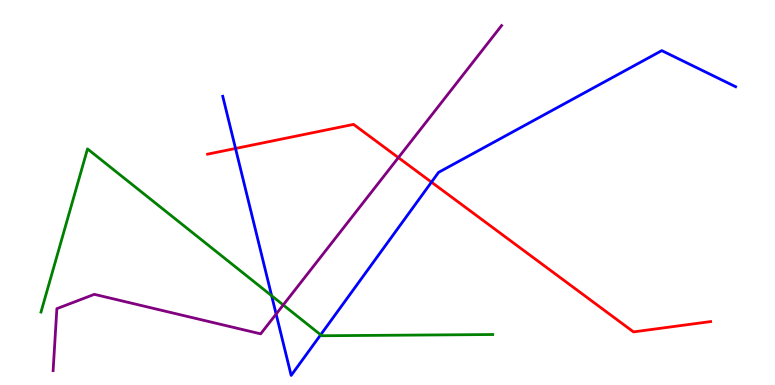[{'lines': ['blue', 'red'], 'intersections': [{'x': 3.04, 'y': 6.14}, {'x': 5.57, 'y': 5.27}]}, {'lines': ['green', 'red'], 'intersections': []}, {'lines': ['purple', 'red'], 'intersections': [{'x': 5.14, 'y': 5.91}]}, {'lines': ['blue', 'green'], 'intersections': [{'x': 3.5, 'y': 2.32}, {'x': 4.14, 'y': 1.3}]}, {'lines': ['blue', 'purple'], 'intersections': [{'x': 3.56, 'y': 1.84}]}, {'lines': ['green', 'purple'], 'intersections': [{'x': 3.65, 'y': 2.08}]}]